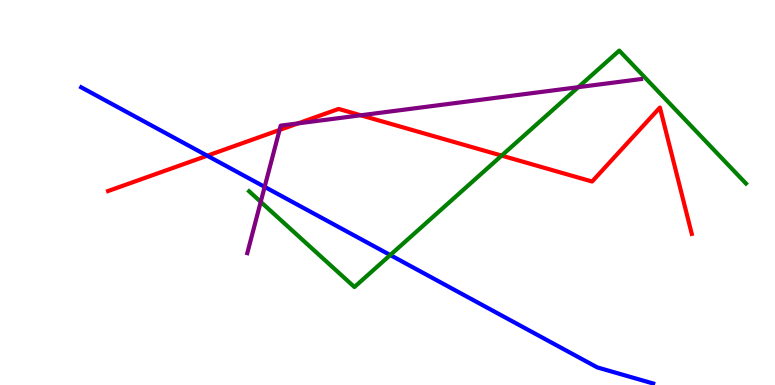[{'lines': ['blue', 'red'], 'intersections': [{'x': 2.67, 'y': 5.96}]}, {'lines': ['green', 'red'], 'intersections': [{'x': 6.47, 'y': 5.96}]}, {'lines': ['purple', 'red'], 'intersections': [{'x': 3.61, 'y': 6.62}, {'x': 3.85, 'y': 6.79}, {'x': 4.66, 'y': 7.01}]}, {'lines': ['blue', 'green'], 'intersections': [{'x': 5.04, 'y': 3.38}]}, {'lines': ['blue', 'purple'], 'intersections': [{'x': 3.41, 'y': 5.15}]}, {'lines': ['green', 'purple'], 'intersections': [{'x': 3.36, 'y': 4.76}, {'x': 7.46, 'y': 7.74}]}]